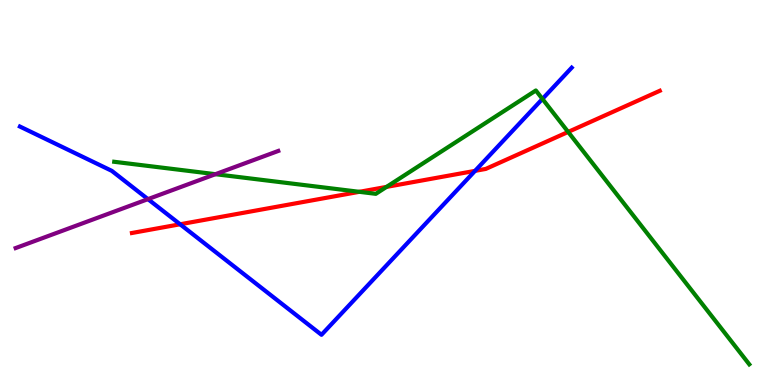[{'lines': ['blue', 'red'], 'intersections': [{'x': 2.32, 'y': 4.17}, {'x': 6.13, 'y': 5.56}]}, {'lines': ['green', 'red'], 'intersections': [{'x': 4.64, 'y': 5.02}, {'x': 4.99, 'y': 5.15}, {'x': 7.33, 'y': 6.57}]}, {'lines': ['purple', 'red'], 'intersections': []}, {'lines': ['blue', 'green'], 'intersections': [{'x': 7.0, 'y': 7.43}]}, {'lines': ['blue', 'purple'], 'intersections': [{'x': 1.91, 'y': 4.83}]}, {'lines': ['green', 'purple'], 'intersections': [{'x': 2.78, 'y': 5.48}]}]